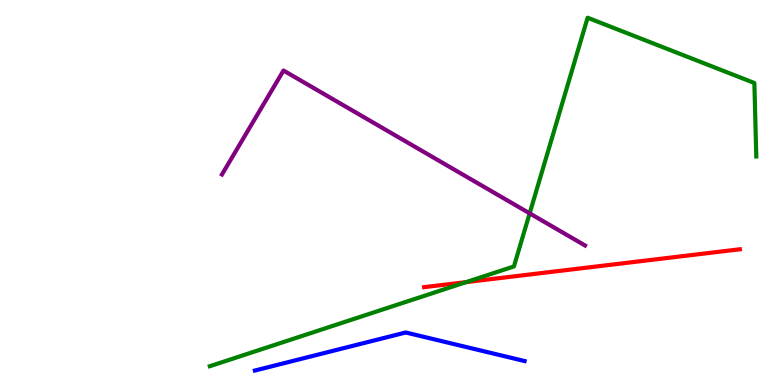[{'lines': ['blue', 'red'], 'intersections': []}, {'lines': ['green', 'red'], 'intersections': [{'x': 6.02, 'y': 2.67}]}, {'lines': ['purple', 'red'], 'intersections': []}, {'lines': ['blue', 'green'], 'intersections': []}, {'lines': ['blue', 'purple'], 'intersections': []}, {'lines': ['green', 'purple'], 'intersections': [{'x': 6.83, 'y': 4.46}]}]